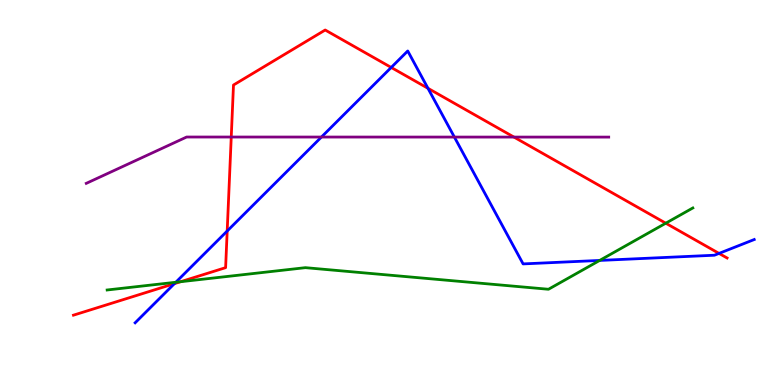[{'lines': ['blue', 'red'], 'intersections': [{'x': 2.25, 'y': 2.63}, {'x': 2.93, 'y': 4.0}, {'x': 5.05, 'y': 8.25}, {'x': 5.52, 'y': 7.71}, {'x': 9.28, 'y': 3.42}]}, {'lines': ['green', 'red'], 'intersections': [{'x': 2.33, 'y': 2.68}, {'x': 8.59, 'y': 4.2}]}, {'lines': ['purple', 'red'], 'intersections': [{'x': 2.98, 'y': 6.44}, {'x': 6.63, 'y': 6.44}]}, {'lines': ['blue', 'green'], 'intersections': [{'x': 2.27, 'y': 2.67}, {'x': 7.74, 'y': 3.24}]}, {'lines': ['blue', 'purple'], 'intersections': [{'x': 4.15, 'y': 6.44}, {'x': 5.86, 'y': 6.44}]}, {'lines': ['green', 'purple'], 'intersections': []}]